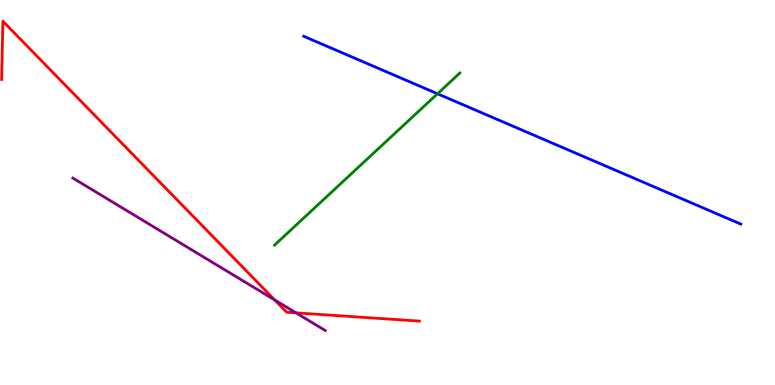[{'lines': ['blue', 'red'], 'intersections': []}, {'lines': ['green', 'red'], 'intersections': []}, {'lines': ['purple', 'red'], 'intersections': [{'x': 3.54, 'y': 2.21}, {'x': 3.82, 'y': 1.87}]}, {'lines': ['blue', 'green'], 'intersections': [{'x': 5.65, 'y': 7.56}]}, {'lines': ['blue', 'purple'], 'intersections': []}, {'lines': ['green', 'purple'], 'intersections': []}]